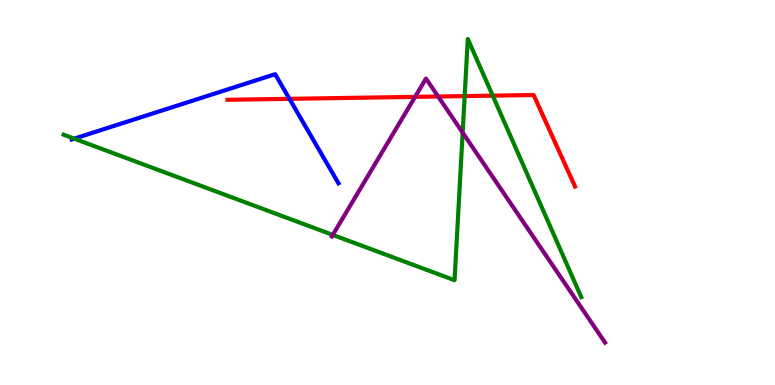[{'lines': ['blue', 'red'], 'intersections': [{'x': 3.73, 'y': 7.43}]}, {'lines': ['green', 'red'], 'intersections': [{'x': 6.0, 'y': 7.5}, {'x': 6.36, 'y': 7.52}]}, {'lines': ['purple', 'red'], 'intersections': [{'x': 5.36, 'y': 7.48}, {'x': 5.65, 'y': 7.49}]}, {'lines': ['blue', 'green'], 'intersections': [{'x': 0.958, 'y': 6.4}]}, {'lines': ['blue', 'purple'], 'intersections': []}, {'lines': ['green', 'purple'], 'intersections': [{'x': 4.29, 'y': 3.9}, {'x': 5.97, 'y': 6.55}]}]